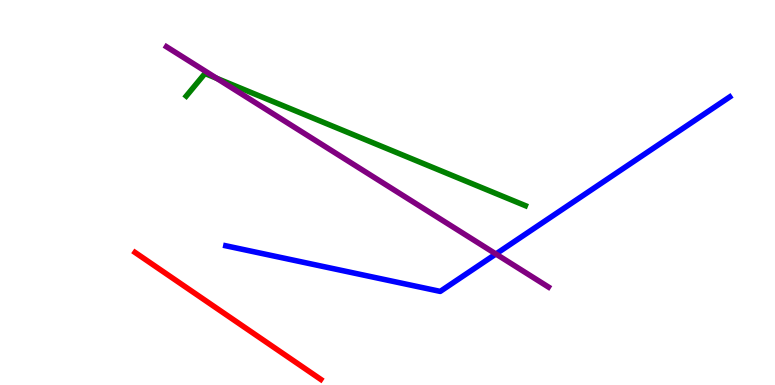[{'lines': ['blue', 'red'], 'intersections': []}, {'lines': ['green', 'red'], 'intersections': []}, {'lines': ['purple', 'red'], 'intersections': []}, {'lines': ['blue', 'green'], 'intersections': []}, {'lines': ['blue', 'purple'], 'intersections': [{'x': 6.4, 'y': 3.4}]}, {'lines': ['green', 'purple'], 'intersections': [{'x': 2.8, 'y': 7.97}]}]